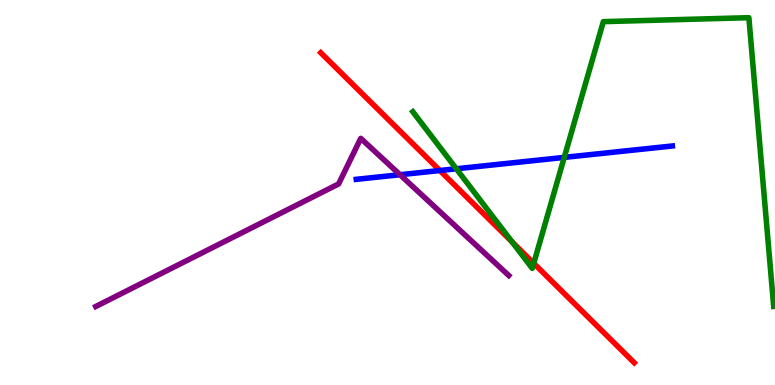[{'lines': ['blue', 'red'], 'intersections': [{'x': 5.68, 'y': 5.57}]}, {'lines': ['green', 'red'], 'intersections': [{'x': 6.61, 'y': 3.71}, {'x': 6.89, 'y': 3.16}]}, {'lines': ['purple', 'red'], 'intersections': []}, {'lines': ['blue', 'green'], 'intersections': [{'x': 5.89, 'y': 5.62}, {'x': 7.28, 'y': 5.91}]}, {'lines': ['blue', 'purple'], 'intersections': [{'x': 5.16, 'y': 5.46}]}, {'lines': ['green', 'purple'], 'intersections': []}]